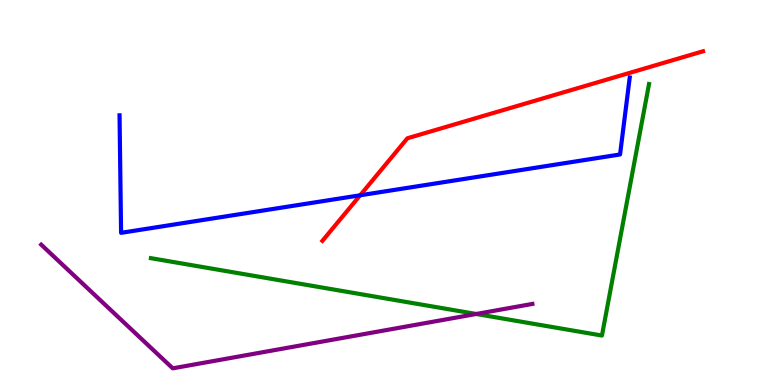[{'lines': ['blue', 'red'], 'intersections': [{'x': 4.65, 'y': 4.93}]}, {'lines': ['green', 'red'], 'intersections': []}, {'lines': ['purple', 'red'], 'intersections': []}, {'lines': ['blue', 'green'], 'intersections': []}, {'lines': ['blue', 'purple'], 'intersections': []}, {'lines': ['green', 'purple'], 'intersections': [{'x': 6.15, 'y': 1.84}]}]